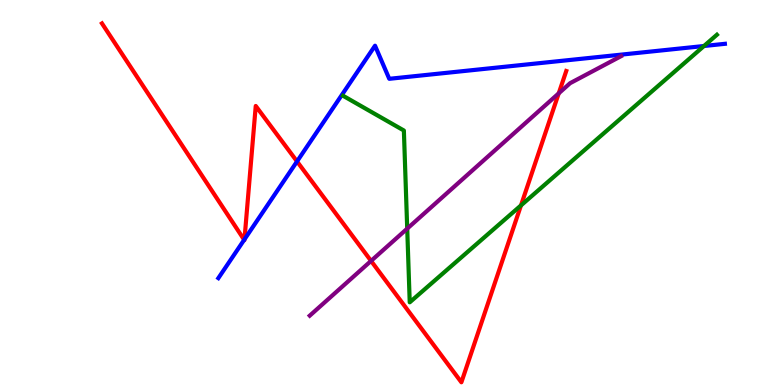[{'lines': ['blue', 'red'], 'intersections': [{'x': 3.15, 'y': 3.77}, {'x': 3.15, 'y': 3.78}, {'x': 3.83, 'y': 5.81}]}, {'lines': ['green', 'red'], 'intersections': [{'x': 6.72, 'y': 4.66}]}, {'lines': ['purple', 'red'], 'intersections': [{'x': 4.79, 'y': 3.22}, {'x': 7.21, 'y': 7.58}]}, {'lines': ['blue', 'green'], 'intersections': [{'x': 9.08, 'y': 8.81}]}, {'lines': ['blue', 'purple'], 'intersections': []}, {'lines': ['green', 'purple'], 'intersections': [{'x': 5.25, 'y': 4.06}]}]